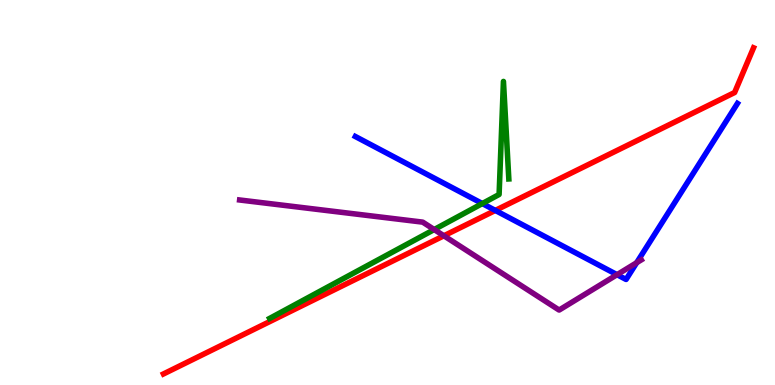[{'lines': ['blue', 'red'], 'intersections': [{'x': 6.39, 'y': 4.53}]}, {'lines': ['green', 'red'], 'intersections': []}, {'lines': ['purple', 'red'], 'intersections': [{'x': 5.73, 'y': 3.88}]}, {'lines': ['blue', 'green'], 'intersections': [{'x': 6.22, 'y': 4.71}]}, {'lines': ['blue', 'purple'], 'intersections': [{'x': 7.96, 'y': 2.87}, {'x': 8.22, 'y': 3.18}]}, {'lines': ['green', 'purple'], 'intersections': [{'x': 5.6, 'y': 4.04}]}]